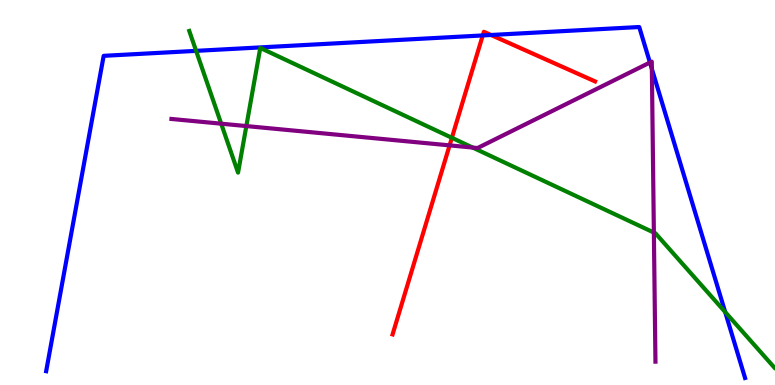[{'lines': ['blue', 'red'], 'intersections': [{'x': 6.23, 'y': 9.08}, {'x': 6.34, 'y': 9.09}]}, {'lines': ['green', 'red'], 'intersections': [{'x': 5.83, 'y': 6.42}]}, {'lines': ['purple', 'red'], 'intersections': [{'x': 5.8, 'y': 6.22}]}, {'lines': ['blue', 'green'], 'intersections': [{'x': 2.53, 'y': 8.68}, {'x': 9.36, 'y': 1.9}]}, {'lines': ['blue', 'purple'], 'intersections': [{'x': 8.39, 'y': 8.38}, {'x': 8.41, 'y': 8.21}]}, {'lines': ['green', 'purple'], 'intersections': [{'x': 2.85, 'y': 6.79}, {'x': 3.18, 'y': 6.73}, {'x': 6.1, 'y': 6.17}, {'x': 8.44, 'y': 3.96}]}]